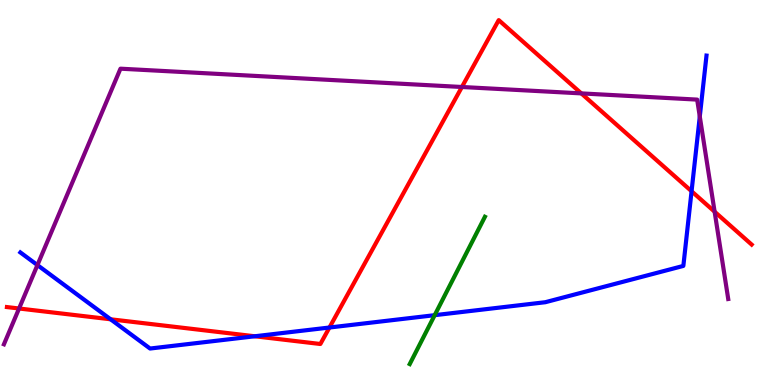[{'lines': ['blue', 'red'], 'intersections': [{'x': 1.43, 'y': 1.71}, {'x': 3.29, 'y': 1.27}, {'x': 4.25, 'y': 1.49}, {'x': 8.92, 'y': 5.03}]}, {'lines': ['green', 'red'], 'intersections': []}, {'lines': ['purple', 'red'], 'intersections': [{'x': 0.246, 'y': 1.99}, {'x': 5.96, 'y': 7.74}, {'x': 7.5, 'y': 7.57}, {'x': 9.22, 'y': 4.5}]}, {'lines': ['blue', 'green'], 'intersections': [{'x': 5.61, 'y': 1.81}]}, {'lines': ['blue', 'purple'], 'intersections': [{'x': 0.483, 'y': 3.11}, {'x': 9.03, 'y': 6.97}]}, {'lines': ['green', 'purple'], 'intersections': []}]